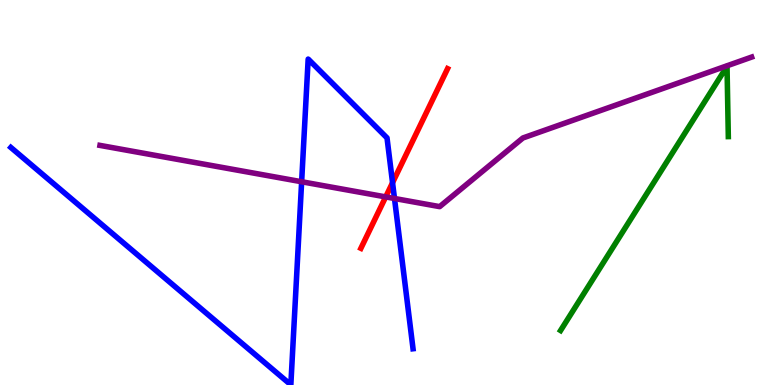[{'lines': ['blue', 'red'], 'intersections': [{'x': 5.07, 'y': 5.25}]}, {'lines': ['green', 'red'], 'intersections': []}, {'lines': ['purple', 'red'], 'intersections': [{'x': 4.98, 'y': 4.89}]}, {'lines': ['blue', 'green'], 'intersections': []}, {'lines': ['blue', 'purple'], 'intersections': [{'x': 3.89, 'y': 5.28}, {'x': 5.09, 'y': 4.84}]}, {'lines': ['green', 'purple'], 'intersections': []}]